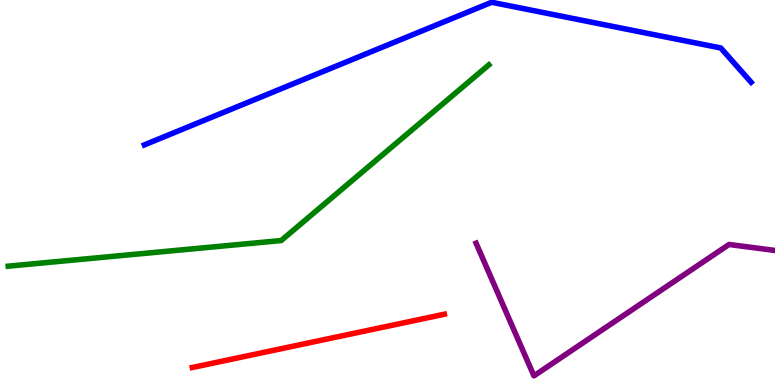[{'lines': ['blue', 'red'], 'intersections': []}, {'lines': ['green', 'red'], 'intersections': []}, {'lines': ['purple', 'red'], 'intersections': []}, {'lines': ['blue', 'green'], 'intersections': []}, {'lines': ['blue', 'purple'], 'intersections': []}, {'lines': ['green', 'purple'], 'intersections': []}]